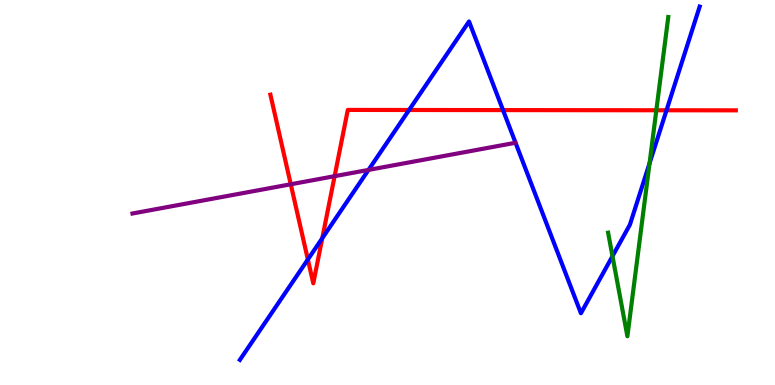[{'lines': ['blue', 'red'], 'intersections': [{'x': 3.97, 'y': 3.26}, {'x': 4.16, 'y': 3.81}, {'x': 5.28, 'y': 7.14}, {'x': 6.49, 'y': 7.14}, {'x': 8.6, 'y': 7.14}]}, {'lines': ['green', 'red'], 'intersections': [{'x': 8.47, 'y': 7.14}]}, {'lines': ['purple', 'red'], 'intersections': [{'x': 3.75, 'y': 5.21}, {'x': 4.32, 'y': 5.42}]}, {'lines': ['blue', 'green'], 'intersections': [{'x': 7.9, 'y': 3.35}, {'x': 8.38, 'y': 5.76}]}, {'lines': ['blue', 'purple'], 'intersections': [{'x': 4.75, 'y': 5.59}]}, {'lines': ['green', 'purple'], 'intersections': []}]